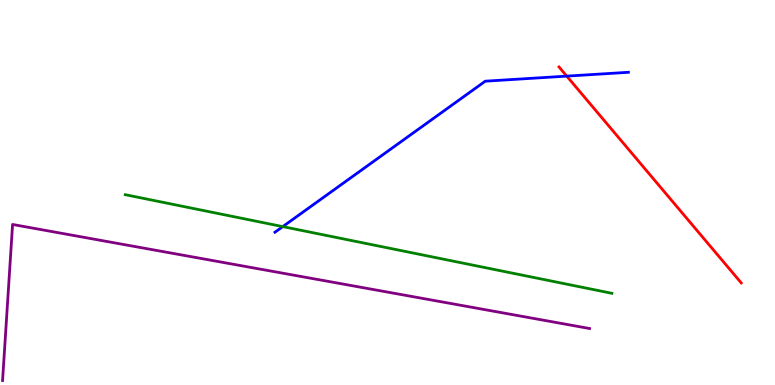[{'lines': ['blue', 'red'], 'intersections': [{'x': 7.31, 'y': 8.02}]}, {'lines': ['green', 'red'], 'intersections': []}, {'lines': ['purple', 'red'], 'intersections': []}, {'lines': ['blue', 'green'], 'intersections': [{'x': 3.65, 'y': 4.11}]}, {'lines': ['blue', 'purple'], 'intersections': []}, {'lines': ['green', 'purple'], 'intersections': []}]